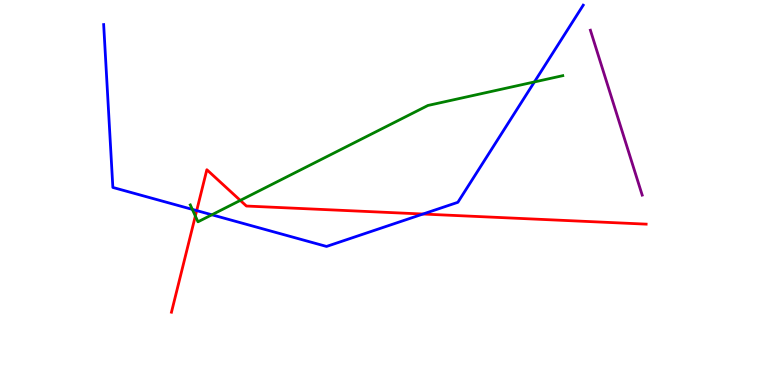[{'lines': ['blue', 'red'], 'intersections': [{'x': 2.54, 'y': 4.53}, {'x': 5.46, 'y': 4.44}]}, {'lines': ['green', 'red'], 'intersections': [{'x': 2.52, 'y': 4.39}, {'x': 3.1, 'y': 4.79}]}, {'lines': ['purple', 'red'], 'intersections': []}, {'lines': ['blue', 'green'], 'intersections': [{'x': 2.48, 'y': 4.56}, {'x': 2.73, 'y': 4.42}, {'x': 6.9, 'y': 7.87}]}, {'lines': ['blue', 'purple'], 'intersections': []}, {'lines': ['green', 'purple'], 'intersections': []}]